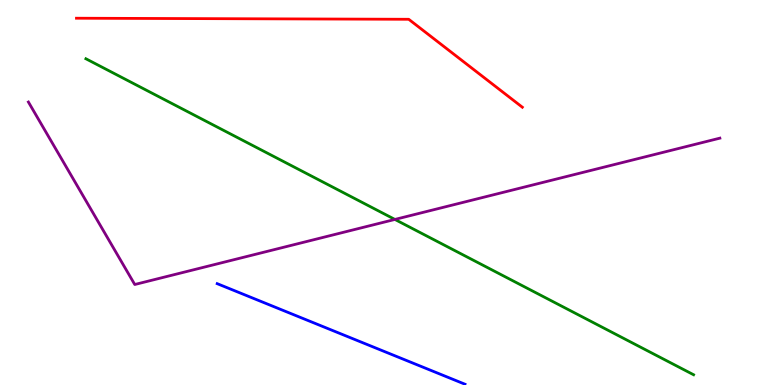[{'lines': ['blue', 'red'], 'intersections': []}, {'lines': ['green', 'red'], 'intersections': []}, {'lines': ['purple', 'red'], 'intersections': []}, {'lines': ['blue', 'green'], 'intersections': []}, {'lines': ['blue', 'purple'], 'intersections': []}, {'lines': ['green', 'purple'], 'intersections': [{'x': 5.1, 'y': 4.3}]}]